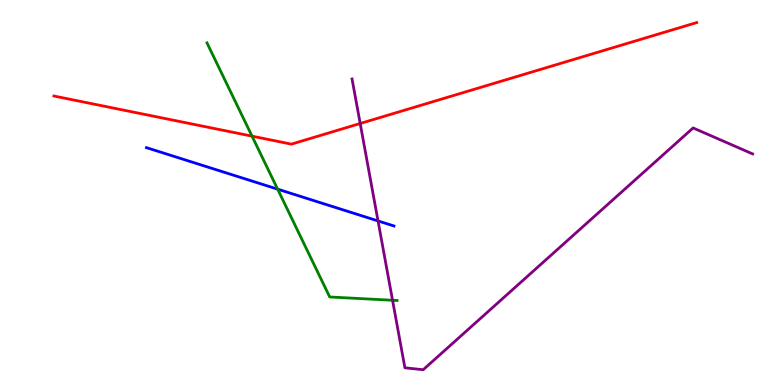[{'lines': ['blue', 'red'], 'intersections': []}, {'lines': ['green', 'red'], 'intersections': [{'x': 3.25, 'y': 6.46}]}, {'lines': ['purple', 'red'], 'intersections': [{'x': 4.65, 'y': 6.79}]}, {'lines': ['blue', 'green'], 'intersections': [{'x': 3.58, 'y': 5.09}]}, {'lines': ['blue', 'purple'], 'intersections': [{'x': 4.88, 'y': 4.26}]}, {'lines': ['green', 'purple'], 'intersections': [{'x': 5.07, 'y': 2.2}]}]